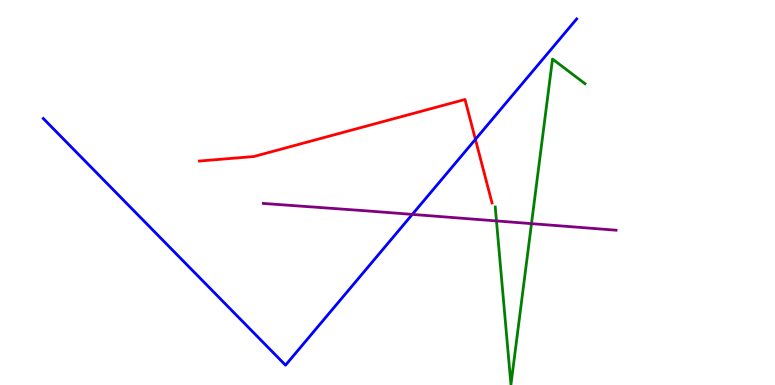[{'lines': ['blue', 'red'], 'intersections': [{'x': 6.13, 'y': 6.38}]}, {'lines': ['green', 'red'], 'intersections': []}, {'lines': ['purple', 'red'], 'intersections': []}, {'lines': ['blue', 'green'], 'intersections': []}, {'lines': ['blue', 'purple'], 'intersections': [{'x': 5.32, 'y': 4.43}]}, {'lines': ['green', 'purple'], 'intersections': [{'x': 6.41, 'y': 4.26}, {'x': 6.86, 'y': 4.19}]}]